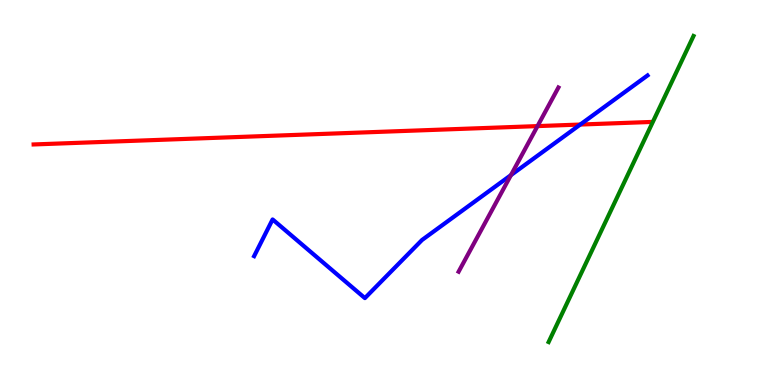[{'lines': ['blue', 'red'], 'intersections': [{'x': 7.49, 'y': 6.77}]}, {'lines': ['green', 'red'], 'intersections': []}, {'lines': ['purple', 'red'], 'intersections': [{'x': 6.94, 'y': 6.72}]}, {'lines': ['blue', 'green'], 'intersections': []}, {'lines': ['blue', 'purple'], 'intersections': [{'x': 6.59, 'y': 5.45}]}, {'lines': ['green', 'purple'], 'intersections': []}]